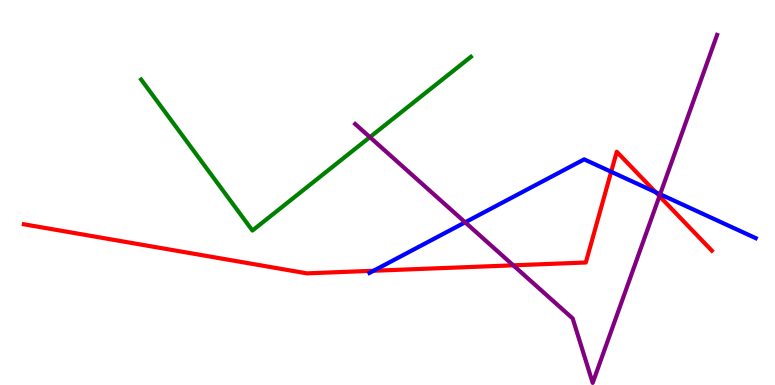[{'lines': ['blue', 'red'], 'intersections': [{'x': 4.82, 'y': 2.97}, {'x': 7.89, 'y': 5.54}, {'x': 8.46, 'y': 5.01}]}, {'lines': ['green', 'red'], 'intersections': []}, {'lines': ['purple', 'red'], 'intersections': [{'x': 6.62, 'y': 3.11}, {'x': 8.51, 'y': 4.9}]}, {'lines': ['blue', 'green'], 'intersections': []}, {'lines': ['blue', 'purple'], 'intersections': [{'x': 6.0, 'y': 4.23}, {'x': 8.52, 'y': 4.95}]}, {'lines': ['green', 'purple'], 'intersections': [{'x': 4.77, 'y': 6.44}]}]